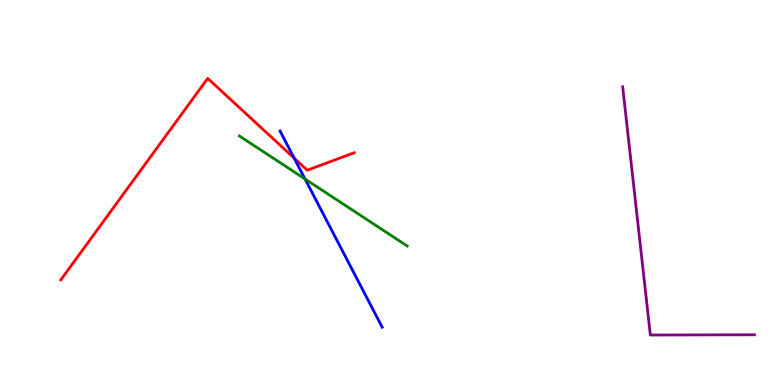[{'lines': ['blue', 'red'], 'intersections': [{'x': 3.8, 'y': 5.89}]}, {'lines': ['green', 'red'], 'intersections': []}, {'lines': ['purple', 'red'], 'intersections': []}, {'lines': ['blue', 'green'], 'intersections': [{'x': 3.94, 'y': 5.35}]}, {'lines': ['blue', 'purple'], 'intersections': []}, {'lines': ['green', 'purple'], 'intersections': []}]